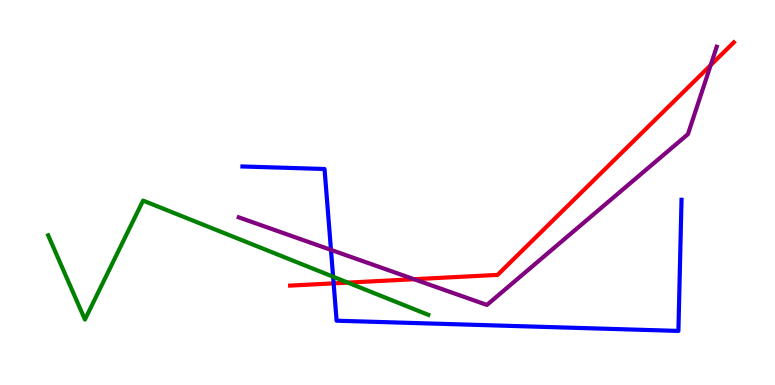[{'lines': ['blue', 'red'], 'intersections': [{'x': 4.3, 'y': 2.64}]}, {'lines': ['green', 'red'], 'intersections': [{'x': 4.49, 'y': 2.66}]}, {'lines': ['purple', 'red'], 'intersections': [{'x': 5.34, 'y': 2.75}, {'x': 9.17, 'y': 8.31}]}, {'lines': ['blue', 'green'], 'intersections': [{'x': 4.3, 'y': 2.81}]}, {'lines': ['blue', 'purple'], 'intersections': [{'x': 4.27, 'y': 3.51}]}, {'lines': ['green', 'purple'], 'intersections': []}]